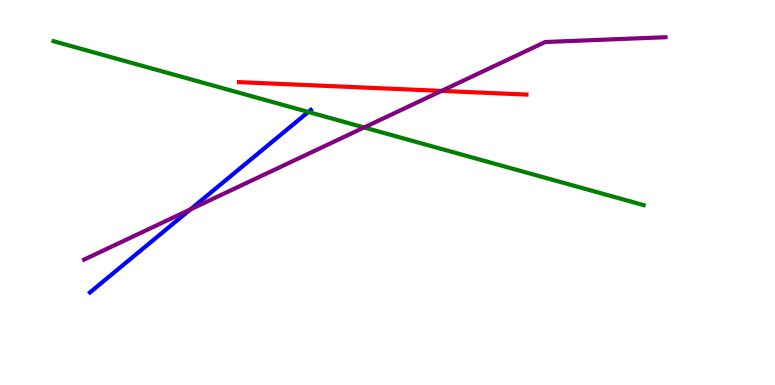[{'lines': ['blue', 'red'], 'intersections': []}, {'lines': ['green', 'red'], 'intersections': []}, {'lines': ['purple', 'red'], 'intersections': [{'x': 5.7, 'y': 7.64}]}, {'lines': ['blue', 'green'], 'intersections': [{'x': 3.98, 'y': 7.09}]}, {'lines': ['blue', 'purple'], 'intersections': [{'x': 2.46, 'y': 4.56}]}, {'lines': ['green', 'purple'], 'intersections': [{'x': 4.7, 'y': 6.69}]}]